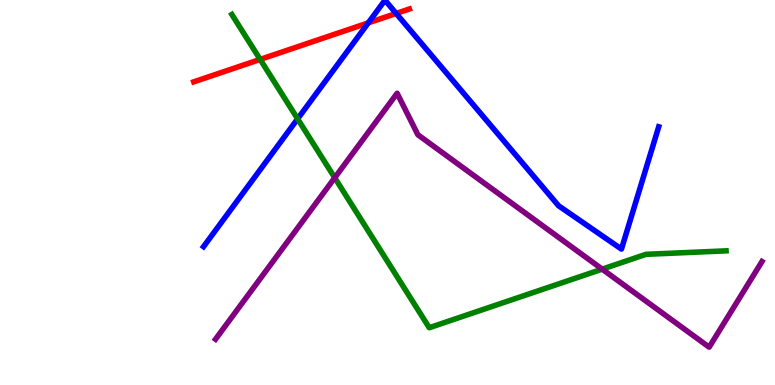[{'lines': ['blue', 'red'], 'intersections': [{'x': 4.75, 'y': 9.41}, {'x': 5.11, 'y': 9.65}]}, {'lines': ['green', 'red'], 'intersections': [{'x': 3.36, 'y': 8.46}]}, {'lines': ['purple', 'red'], 'intersections': []}, {'lines': ['blue', 'green'], 'intersections': [{'x': 3.84, 'y': 6.91}]}, {'lines': ['blue', 'purple'], 'intersections': []}, {'lines': ['green', 'purple'], 'intersections': [{'x': 4.32, 'y': 5.38}, {'x': 7.77, 'y': 3.01}]}]